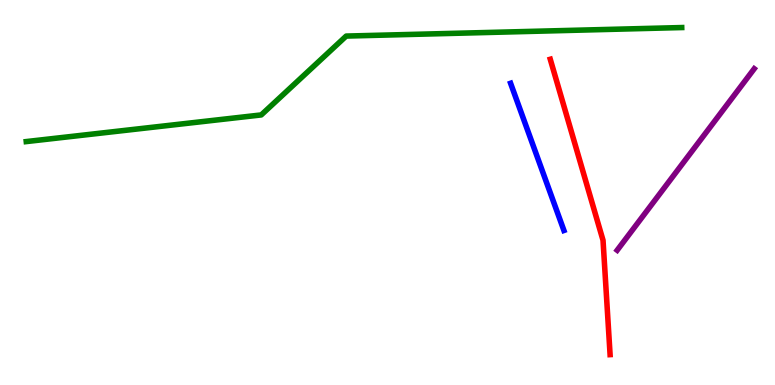[{'lines': ['blue', 'red'], 'intersections': []}, {'lines': ['green', 'red'], 'intersections': []}, {'lines': ['purple', 'red'], 'intersections': []}, {'lines': ['blue', 'green'], 'intersections': []}, {'lines': ['blue', 'purple'], 'intersections': []}, {'lines': ['green', 'purple'], 'intersections': []}]